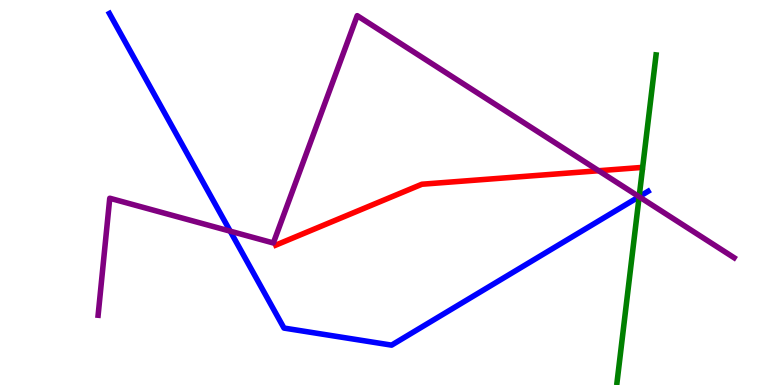[{'lines': ['blue', 'red'], 'intersections': []}, {'lines': ['green', 'red'], 'intersections': []}, {'lines': ['purple', 'red'], 'intersections': [{'x': 7.72, 'y': 5.57}]}, {'lines': ['blue', 'green'], 'intersections': [{'x': 8.25, 'y': 4.89}]}, {'lines': ['blue', 'purple'], 'intersections': [{'x': 2.97, 'y': 4.0}, {'x': 8.25, 'y': 4.89}]}, {'lines': ['green', 'purple'], 'intersections': [{'x': 8.25, 'y': 4.89}]}]